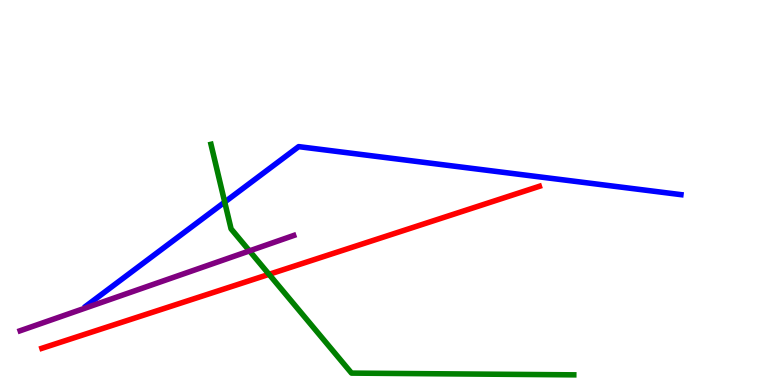[{'lines': ['blue', 'red'], 'intersections': []}, {'lines': ['green', 'red'], 'intersections': [{'x': 3.47, 'y': 2.87}]}, {'lines': ['purple', 'red'], 'intersections': []}, {'lines': ['blue', 'green'], 'intersections': [{'x': 2.9, 'y': 4.75}]}, {'lines': ['blue', 'purple'], 'intersections': []}, {'lines': ['green', 'purple'], 'intersections': [{'x': 3.22, 'y': 3.48}]}]